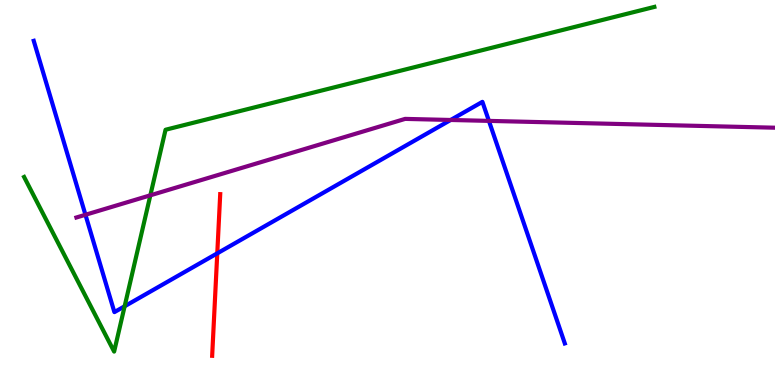[{'lines': ['blue', 'red'], 'intersections': [{'x': 2.8, 'y': 3.42}]}, {'lines': ['green', 'red'], 'intersections': []}, {'lines': ['purple', 'red'], 'intersections': []}, {'lines': ['blue', 'green'], 'intersections': [{'x': 1.61, 'y': 2.04}]}, {'lines': ['blue', 'purple'], 'intersections': [{'x': 1.1, 'y': 4.42}, {'x': 5.82, 'y': 6.88}, {'x': 6.31, 'y': 6.86}]}, {'lines': ['green', 'purple'], 'intersections': [{'x': 1.94, 'y': 4.93}]}]